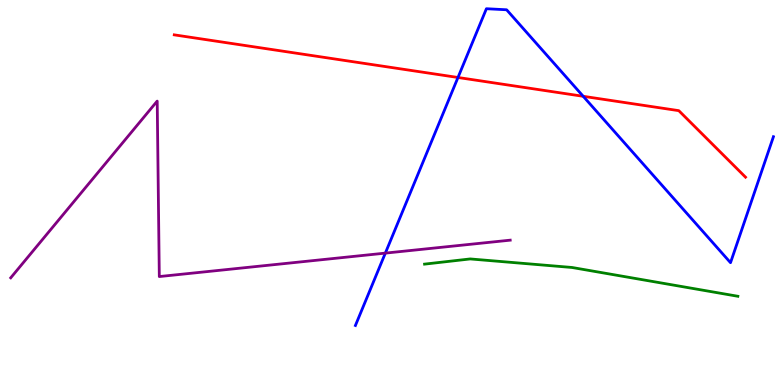[{'lines': ['blue', 'red'], 'intersections': [{'x': 5.91, 'y': 7.99}, {'x': 7.53, 'y': 7.5}]}, {'lines': ['green', 'red'], 'intersections': []}, {'lines': ['purple', 'red'], 'intersections': []}, {'lines': ['blue', 'green'], 'intersections': []}, {'lines': ['blue', 'purple'], 'intersections': [{'x': 4.97, 'y': 3.43}]}, {'lines': ['green', 'purple'], 'intersections': []}]